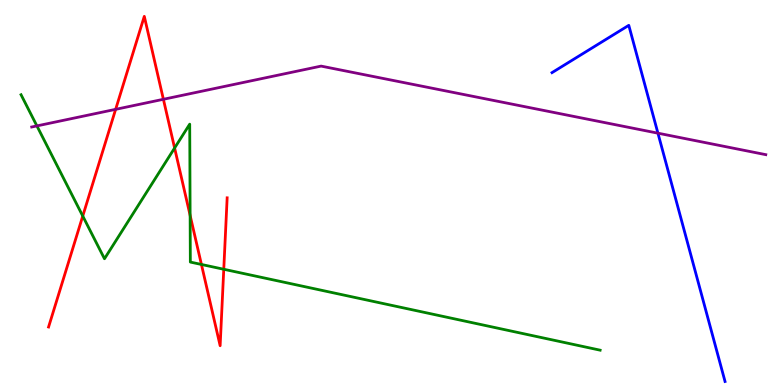[{'lines': ['blue', 'red'], 'intersections': []}, {'lines': ['green', 'red'], 'intersections': [{'x': 1.07, 'y': 4.39}, {'x': 2.25, 'y': 6.16}, {'x': 2.45, 'y': 4.41}, {'x': 2.6, 'y': 3.13}, {'x': 2.89, 'y': 3.01}]}, {'lines': ['purple', 'red'], 'intersections': [{'x': 1.49, 'y': 7.16}, {'x': 2.11, 'y': 7.42}]}, {'lines': ['blue', 'green'], 'intersections': []}, {'lines': ['blue', 'purple'], 'intersections': [{'x': 8.49, 'y': 6.54}]}, {'lines': ['green', 'purple'], 'intersections': [{'x': 0.476, 'y': 6.73}]}]